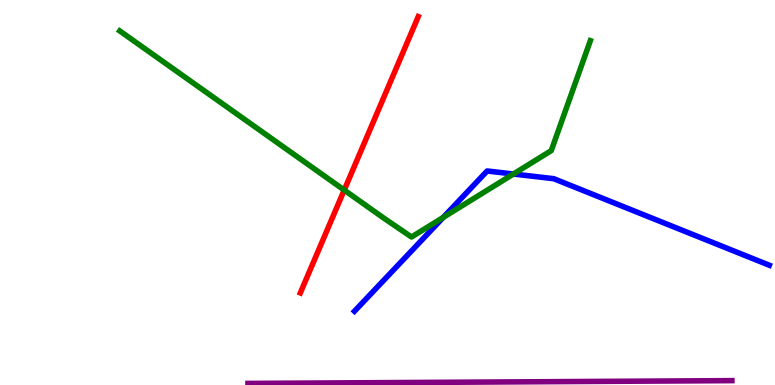[{'lines': ['blue', 'red'], 'intersections': []}, {'lines': ['green', 'red'], 'intersections': [{'x': 4.44, 'y': 5.06}]}, {'lines': ['purple', 'red'], 'intersections': []}, {'lines': ['blue', 'green'], 'intersections': [{'x': 5.72, 'y': 4.35}, {'x': 6.62, 'y': 5.48}]}, {'lines': ['blue', 'purple'], 'intersections': []}, {'lines': ['green', 'purple'], 'intersections': []}]